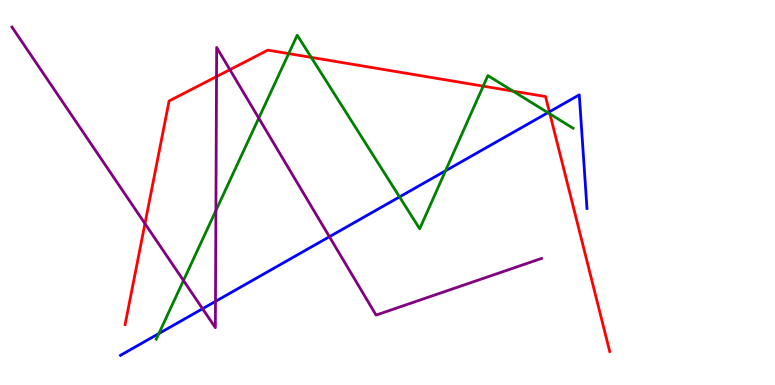[{'lines': ['blue', 'red'], 'intersections': [{'x': 7.09, 'y': 7.1}]}, {'lines': ['green', 'red'], 'intersections': [{'x': 3.72, 'y': 8.61}, {'x': 4.02, 'y': 8.51}, {'x': 6.23, 'y': 7.76}, {'x': 6.62, 'y': 7.63}, {'x': 7.1, 'y': 7.04}]}, {'lines': ['purple', 'red'], 'intersections': [{'x': 1.87, 'y': 4.19}, {'x': 2.79, 'y': 8.01}, {'x': 2.97, 'y': 8.19}]}, {'lines': ['blue', 'green'], 'intersections': [{'x': 2.05, 'y': 1.34}, {'x': 5.16, 'y': 4.89}, {'x': 5.75, 'y': 5.56}, {'x': 7.07, 'y': 7.07}]}, {'lines': ['blue', 'purple'], 'intersections': [{'x': 2.61, 'y': 1.98}, {'x': 2.78, 'y': 2.17}, {'x': 4.25, 'y': 3.85}]}, {'lines': ['green', 'purple'], 'intersections': [{'x': 2.37, 'y': 2.71}, {'x': 2.79, 'y': 4.53}, {'x': 3.34, 'y': 6.93}]}]